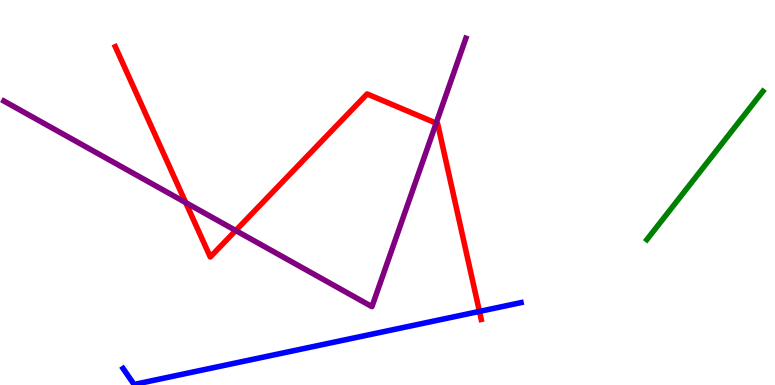[{'lines': ['blue', 'red'], 'intersections': [{'x': 6.19, 'y': 1.91}]}, {'lines': ['green', 'red'], 'intersections': []}, {'lines': ['purple', 'red'], 'intersections': [{'x': 2.4, 'y': 4.74}, {'x': 3.04, 'y': 4.01}, {'x': 5.63, 'y': 6.8}]}, {'lines': ['blue', 'green'], 'intersections': []}, {'lines': ['blue', 'purple'], 'intersections': []}, {'lines': ['green', 'purple'], 'intersections': []}]